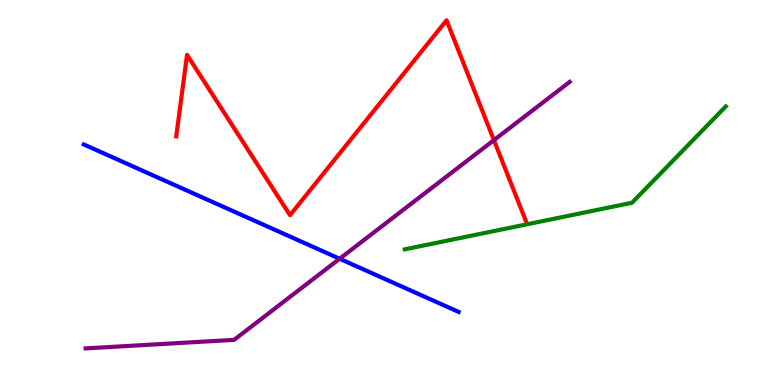[{'lines': ['blue', 'red'], 'intersections': []}, {'lines': ['green', 'red'], 'intersections': []}, {'lines': ['purple', 'red'], 'intersections': [{'x': 6.37, 'y': 6.36}]}, {'lines': ['blue', 'green'], 'intersections': []}, {'lines': ['blue', 'purple'], 'intersections': [{'x': 4.38, 'y': 3.28}]}, {'lines': ['green', 'purple'], 'intersections': []}]